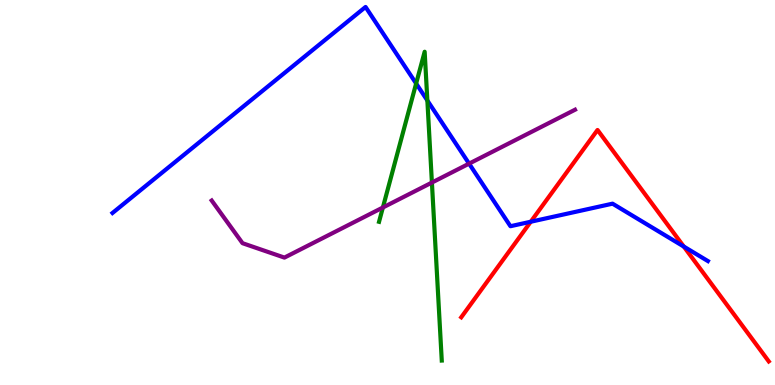[{'lines': ['blue', 'red'], 'intersections': [{'x': 6.85, 'y': 4.24}, {'x': 8.82, 'y': 3.6}]}, {'lines': ['green', 'red'], 'intersections': []}, {'lines': ['purple', 'red'], 'intersections': []}, {'lines': ['blue', 'green'], 'intersections': [{'x': 5.37, 'y': 7.83}, {'x': 5.51, 'y': 7.39}]}, {'lines': ['blue', 'purple'], 'intersections': [{'x': 6.05, 'y': 5.75}]}, {'lines': ['green', 'purple'], 'intersections': [{'x': 4.94, 'y': 4.61}, {'x': 5.57, 'y': 5.26}]}]